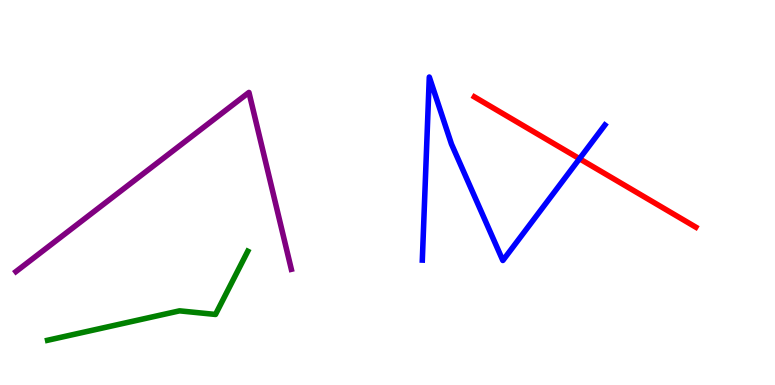[{'lines': ['blue', 'red'], 'intersections': [{'x': 7.48, 'y': 5.88}]}, {'lines': ['green', 'red'], 'intersections': []}, {'lines': ['purple', 'red'], 'intersections': []}, {'lines': ['blue', 'green'], 'intersections': []}, {'lines': ['blue', 'purple'], 'intersections': []}, {'lines': ['green', 'purple'], 'intersections': []}]